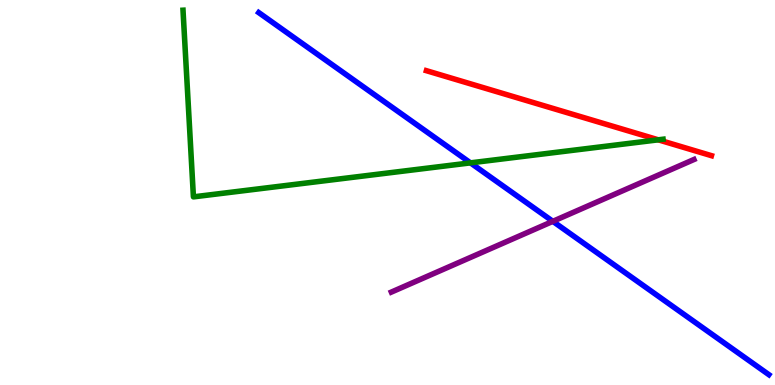[{'lines': ['blue', 'red'], 'intersections': []}, {'lines': ['green', 'red'], 'intersections': [{'x': 8.49, 'y': 6.37}]}, {'lines': ['purple', 'red'], 'intersections': []}, {'lines': ['blue', 'green'], 'intersections': [{'x': 6.07, 'y': 5.77}]}, {'lines': ['blue', 'purple'], 'intersections': [{'x': 7.13, 'y': 4.25}]}, {'lines': ['green', 'purple'], 'intersections': []}]